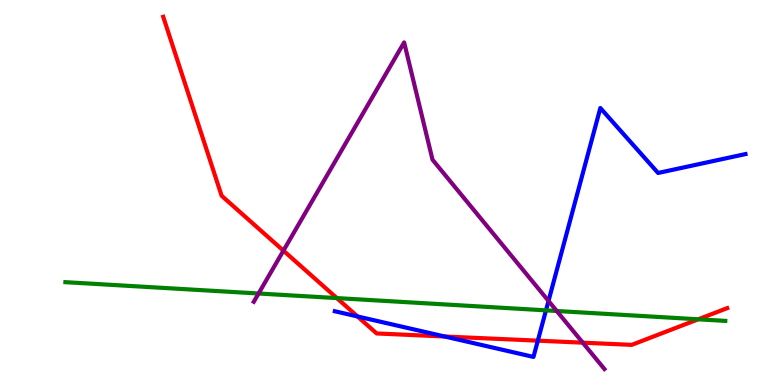[{'lines': ['blue', 'red'], 'intersections': [{'x': 4.61, 'y': 1.78}, {'x': 5.74, 'y': 1.26}, {'x': 6.94, 'y': 1.15}]}, {'lines': ['green', 'red'], 'intersections': [{'x': 4.35, 'y': 2.26}, {'x': 9.01, 'y': 1.71}]}, {'lines': ['purple', 'red'], 'intersections': [{'x': 3.66, 'y': 3.49}, {'x': 7.52, 'y': 1.1}]}, {'lines': ['blue', 'green'], 'intersections': [{'x': 7.04, 'y': 1.94}]}, {'lines': ['blue', 'purple'], 'intersections': [{'x': 7.08, 'y': 2.18}]}, {'lines': ['green', 'purple'], 'intersections': [{'x': 3.34, 'y': 2.38}, {'x': 7.18, 'y': 1.92}]}]